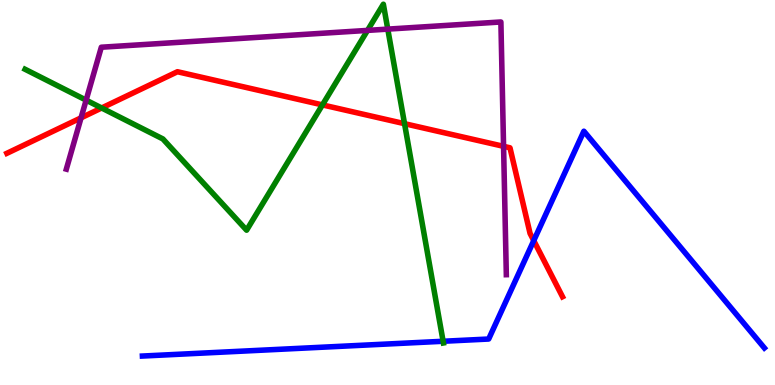[{'lines': ['blue', 'red'], 'intersections': [{'x': 6.89, 'y': 3.75}]}, {'lines': ['green', 'red'], 'intersections': [{'x': 1.31, 'y': 7.2}, {'x': 4.16, 'y': 7.28}, {'x': 5.22, 'y': 6.79}]}, {'lines': ['purple', 'red'], 'intersections': [{'x': 1.05, 'y': 6.94}, {'x': 6.5, 'y': 6.2}]}, {'lines': ['blue', 'green'], 'intersections': [{'x': 5.72, 'y': 1.14}]}, {'lines': ['blue', 'purple'], 'intersections': []}, {'lines': ['green', 'purple'], 'intersections': [{'x': 1.11, 'y': 7.4}, {'x': 4.74, 'y': 9.21}, {'x': 5.0, 'y': 9.24}]}]